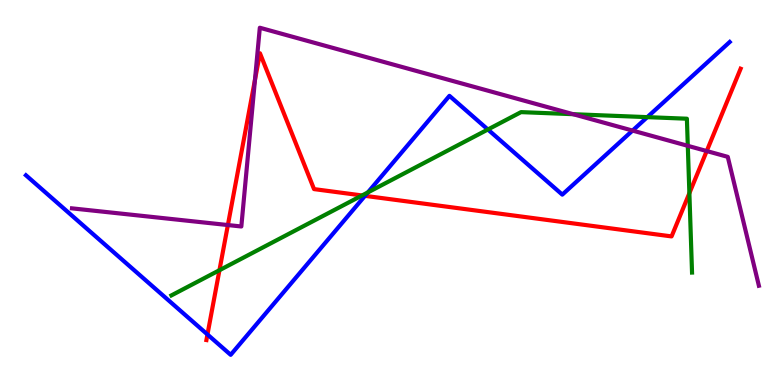[{'lines': ['blue', 'red'], 'intersections': [{'x': 2.68, 'y': 1.31}, {'x': 4.71, 'y': 4.91}]}, {'lines': ['green', 'red'], 'intersections': [{'x': 2.83, 'y': 2.98}, {'x': 4.67, 'y': 4.92}, {'x': 8.9, 'y': 4.98}]}, {'lines': ['purple', 'red'], 'intersections': [{'x': 2.94, 'y': 4.15}, {'x': 3.29, 'y': 7.93}, {'x': 9.12, 'y': 6.08}]}, {'lines': ['blue', 'green'], 'intersections': [{'x': 4.75, 'y': 5.0}, {'x': 6.3, 'y': 6.64}, {'x': 8.35, 'y': 6.96}]}, {'lines': ['blue', 'purple'], 'intersections': [{'x': 8.16, 'y': 6.61}]}, {'lines': ['green', 'purple'], 'intersections': [{'x': 7.4, 'y': 7.03}, {'x': 8.87, 'y': 6.21}]}]